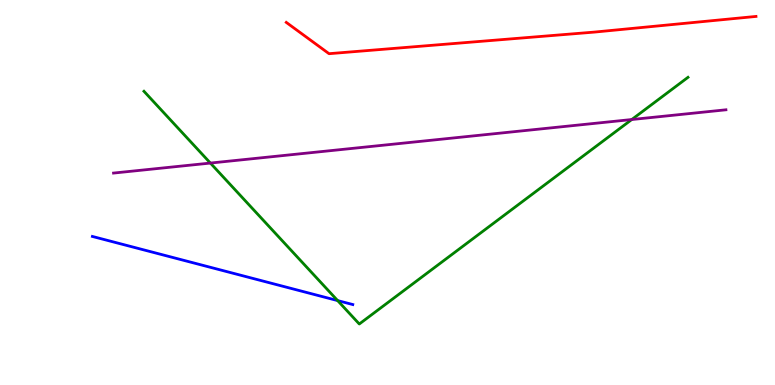[{'lines': ['blue', 'red'], 'intersections': []}, {'lines': ['green', 'red'], 'intersections': []}, {'lines': ['purple', 'red'], 'intersections': []}, {'lines': ['blue', 'green'], 'intersections': [{'x': 4.36, 'y': 2.19}]}, {'lines': ['blue', 'purple'], 'intersections': []}, {'lines': ['green', 'purple'], 'intersections': [{'x': 2.71, 'y': 5.76}, {'x': 8.15, 'y': 6.9}]}]